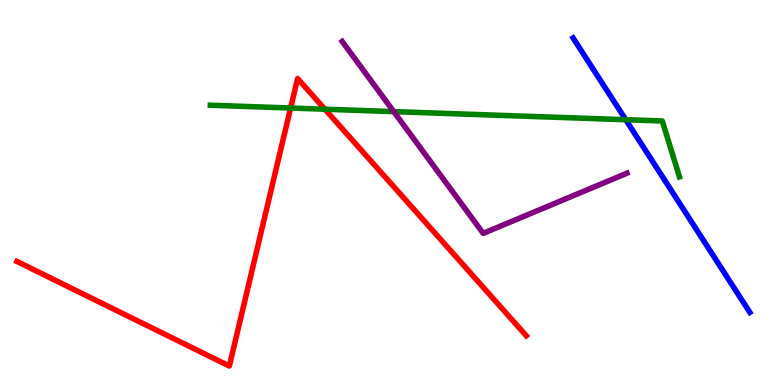[{'lines': ['blue', 'red'], 'intersections': []}, {'lines': ['green', 'red'], 'intersections': [{'x': 3.75, 'y': 7.19}, {'x': 4.19, 'y': 7.16}]}, {'lines': ['purple', 'red'], 'intersections': []}, {'lines': ['blue', 'green'], 'intersections': [{'x': 8.07, 'y': 6.89}]}, {'lines': ['blue', 'purple'], 'intersections': []}, {'lines': ['green', 'purple'], 'intersections': [{'x': 5.08, 'y': 7.1}]}]